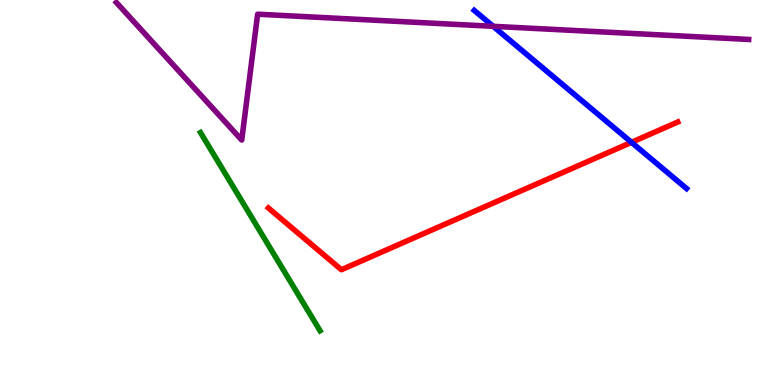[{'lines': ['blue', 'red'], 'intersections': [{'x': 8.15, 'y': 6.3}]}, {'lines': ['green', 'red'], 'intersections': []}, {'lines': ['purple', 'red'], 'intersections': []}, {'lines': ['blue', 'green'], 'intersections': []}, {'lines': ['blue', 'purple'], 'intersections': [{'x': 6.36, 'y': 9.32}]}, {'lines': ['green', 'purple'], 'intersections': []}]